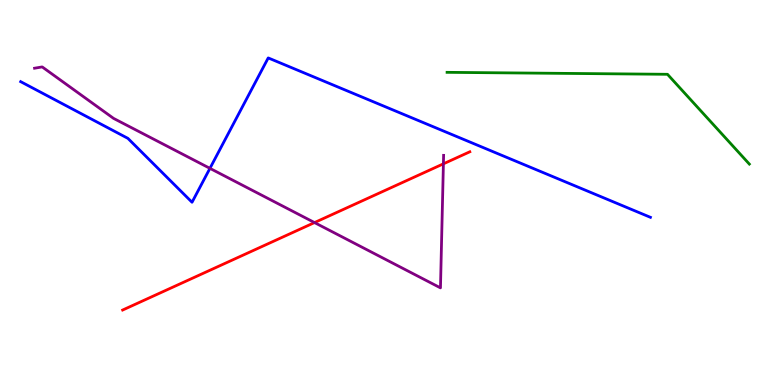[{'lines': ['blue', 'red'], 'intersections': []}, {'lines': ['green', 'red'], 'intersections': []}, {'lines': ['purple', 'red'], 'intersections': [{'x': 4.06, 'y': 4.22}, {'x': 5.72, 'y': 5.74}]}, {'lines': ['blue', 'green'], 'intersections': []}, {'lines': ['blue', 'purple'], 'intersections': [{'x': 2.71, 'y': 5.63}]}, {'lines': ['green', 'purple'], 'intersections': []}]